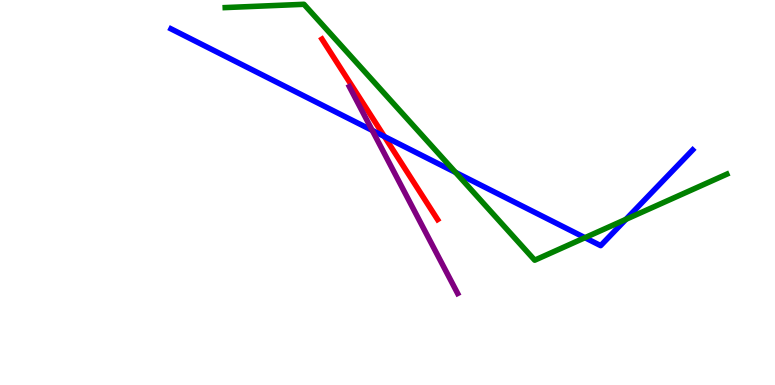[{'lines': ['blue', 'red'], 'intersections': [{'x': 4.96, 'y': 6.45}]}, {'lines': ['green', 'red'], 'intersections': []}, {'lines': ['purple', 'red'], 'intersections': []}, {'lines': ['blue', 'green'], 'intersections': [{'x': 5.88, 'y': 5.52}, {'x': 7.55, 'y': 3.83}, {'x': 8.08, 'y': 4.3}]}, {'lines': ['blue', 'purple'], 'intersections': [{'x': 4.8, 'y': 6.61}]}, {'lines': ['green', 'purple'], 'intersections': []}]